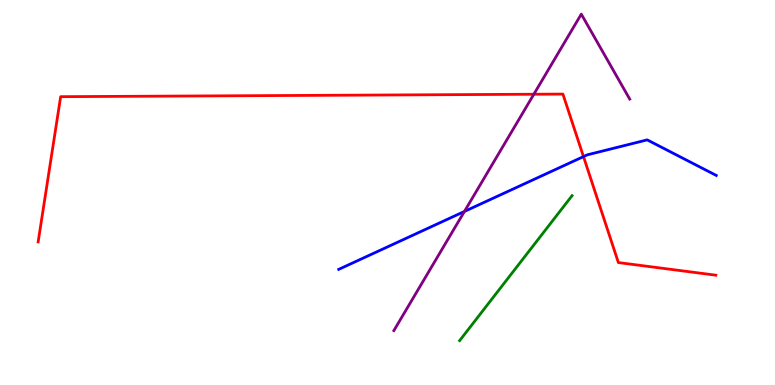[{'lines': ['blue', 'red'], 'intersections': [{'x': 7.53, 'y': 5.93}]}, {'lines': ['green', 'red'], 'intersections': []}, {'lines': ['purple', 'red'], 'intersections': [{'x': 6.89, 'y': 7.55}]}, {'lines': ['blue', 'green'], 'intersections': []}, {'lines': ['blue', 'purple'], 'intersections': [{'x': 5.99, 'y': 4.51}]}, {'lines': ['green', 'purple'], 'intersections': []}]